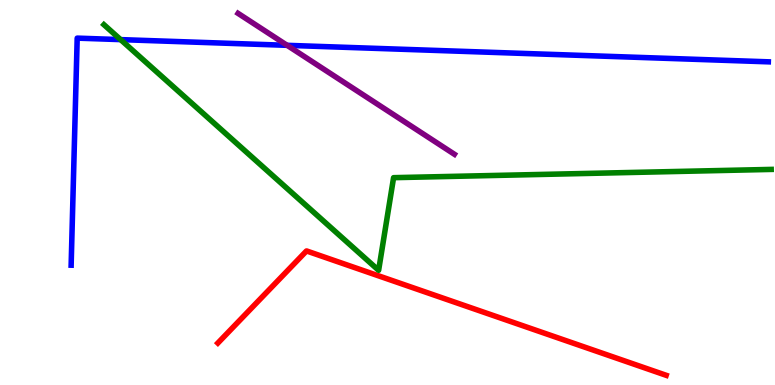[{'lines': ['blue', 'red'], 'intersections': []}, {'lines': ['green', 'red'], 'intersections': []}, {'lines': ['purple', 'red'], 'intersections': []}, {'lines': ['blue', 'green'], 'intersections': [{'x': 1.56, 'y': 8.97}]}, {'lines': ['blue', 'purple'], 'intersections': [{'x': 3.7, 'y': 8.82}]}, {'lines': ['green', 'purple'], 'intersections': []}]